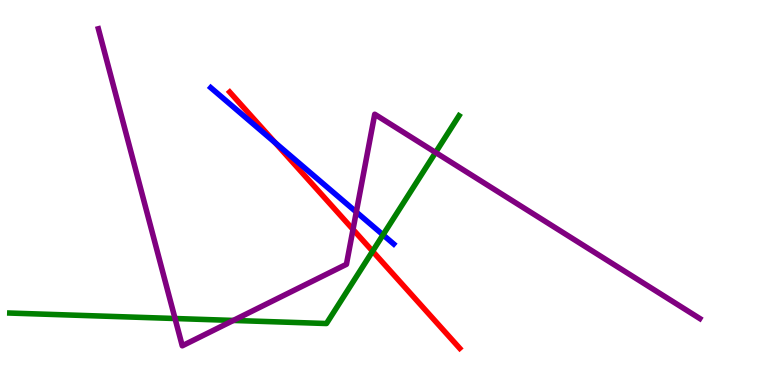[{'lines': ['blue', 'red'], 'intersections': [{'x': 3.55, 'y': 6.29}]}, {'lines': ['green', 'red'], 'intersections': [{'x': 4.81, 'y': 3.47}]}, {'lines': ['purple', 'red'], 'intersections': [{'x': 4.55, 'y': 4.04}]}, {'lines': ['blue', 'green'], 'intersections': [{'x': 4.94, 'y': 3.9}]}, {'lines': ['blue', 'purple'], 'intersections': [{'x': 4.6, 'y': 4.49}]}, {'lines': ['green', 'purple'], 'intersections': [{'x': 2.26, 'y': 1.73}, {'x': 3.01, 'y': 1.68}, {'x': 5.62, 'y': 6.04}]}]